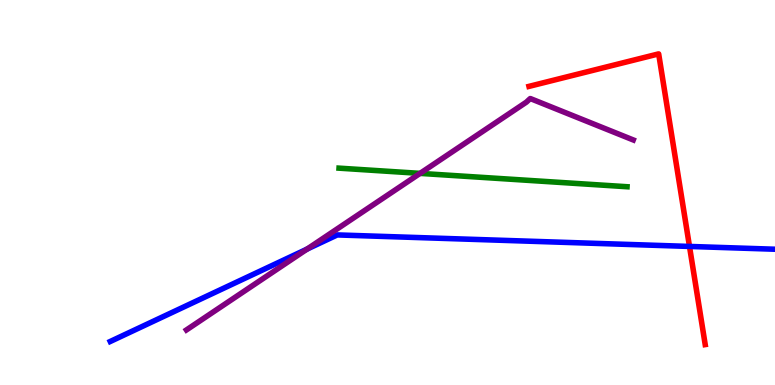[{'lines': ['blue', 'red'], 'intersections': [{'x': 8.9, 'y': 3.6}]}, {'lines': ['green', 'red'], 'intersections': []}, {'lines': ['purple', 'red'], 'intersections': []}, {'lines': ['blue', 'green'], 'intersections': []}, {'lines': ['blue', 'purple'], 'intersections': [{'x': 3.96, 'y': 3.53}]}, {'lines': ['green', 'purple'], 'intersections': [{'x': 5.42, 'y': 5.5}]}]